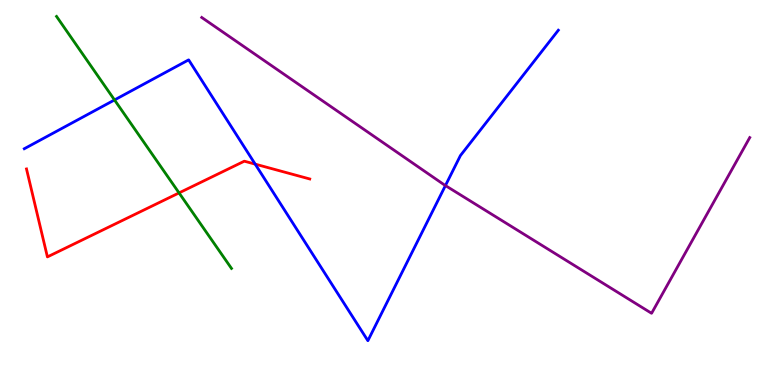[{'lines': ['blue', 'red'], 'intersections': [{'x': 3.29, 'y': 5.74}]}, {'lines': ['green', 'red'], 'intersections': [{'x': 2.31, 'y': 4.99}]}, {'lines': ['purple', 'red'], 'intersections': []}, {'lines': ['blue', 'green'], 'intersections': [{'x': 1.48, 'y': 7.4}]}, {'lines': ['blue', 'purple'], 'intersections': [{'x': 5.75, 'y': 5.18}]}, {'lines': ['green', 'purple'], 'intersections': []}]